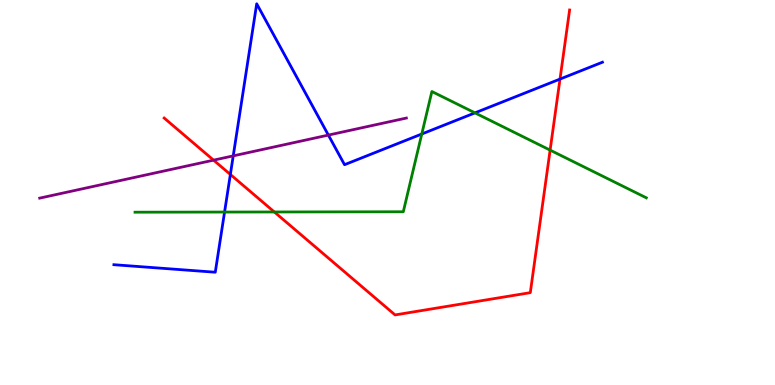[{'lines': ['blue', 'red'], 'intersections': [{'x': 2.97, 'y': 5.47}, {'x': 7.23, 'y': 7.95}]}, {'lines': ['green', 'red'], 'intersections': [{'x': 3.54, 'y': 4.49}, {'x': 7.1, 'y': 6.1}]}, {'lines': ['purple', 'red'], 'intersections': [{'x': 2.76, 'y': 5.84}]}, {'lines': ['blue', 'green'], 'intersections': [{'x': 2.9, 'y': 4.49}, {'x': 5.44, 'y': 6.52}, {'x': 6.13, 'y': 7.07}]}, {'lines': ['blue', 'purple'], 'intersections': [{'x': 3.01, 'y': 5.95}, {'x': 4.24, 'y': 6.49}]}, {'lines': ['green', 'purple'], 'intersections': []}]